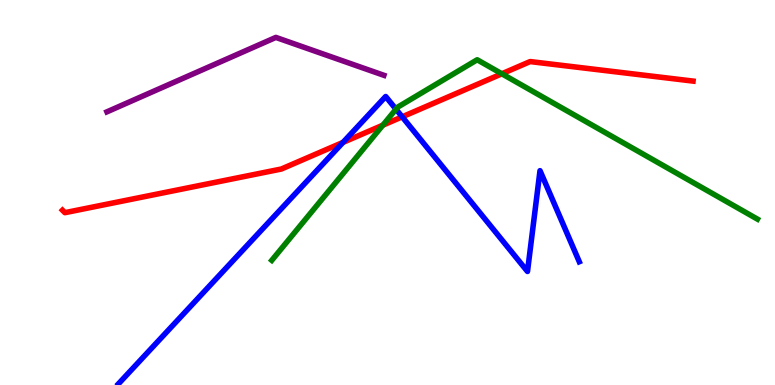[{'lines': ['blue', 'red'], 'intersections': [{'x': 4.43, 'y': 6.3}, {'x': 5.19, 'y': 6.97}]}, {'lines': ['green', 'red'], 'intersections': [{'x': 4.94, 'y': 6.75}, {'x': 6.48, 'y': 8.08}]}, {'lines': ['purple', 'red'], 'intersections': []}, {'lines': ['blue', 'green'], 'intersections': [{'x': 5.11, 'y': 7.16}]}, {'lines': ['blue', 'purple'], 'intersections': []}, {'lines': ['green', 'purple'], 'intersections': []}]